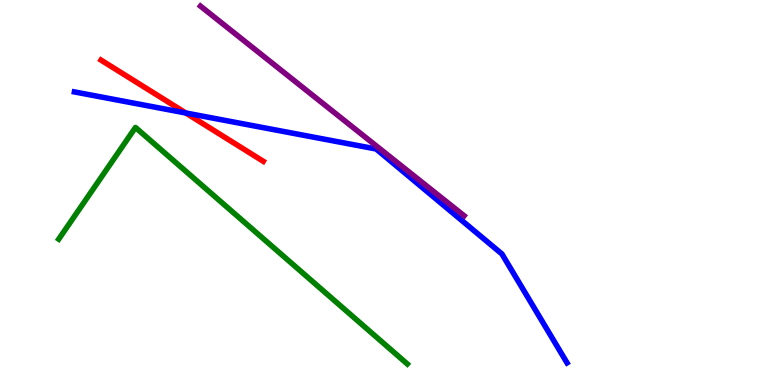[{'lines': ['blue', 'red'], 'intersections': [{'x': 2.4, 'y': 7.07}]}, {'lines': ['green', 'red'], 'intersections': []}, {'lines': ['purple', 'red'], 'intersections': []}, {'lines': ['blue', 'green'], 'intersections': []}, {'lines': ['blue', 'purple'], 'intersections': []}, {'lines': ['green', 'purple'], 'intersections': []}]